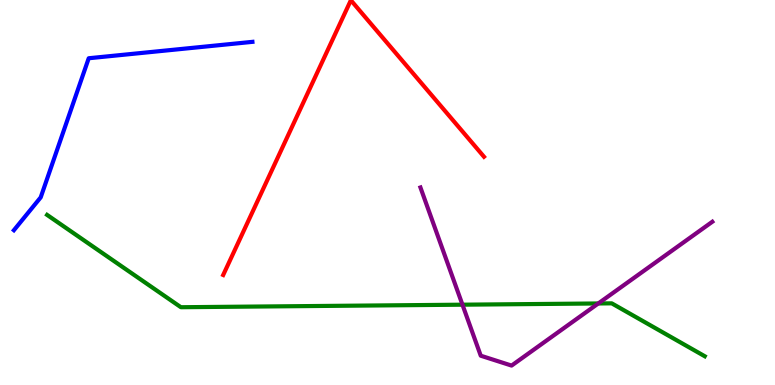[{'lines': ['blue', 'red'], 'intersections': []}, {'lines': ['green', 'red'], 'intersections': []}, {'lines': ['purple', 'red'], 'intersections': []}, {'lines': ['blue', 'green'], 'intersections': []}, {'lines': ['blue', 'purple'], 'intersections': []}, {'lines': ['green', 'purple'], 'intersections': [{'x': 5.97, 'y': 2.09}, {'x': 7.72, 'y': 2.12}]}]